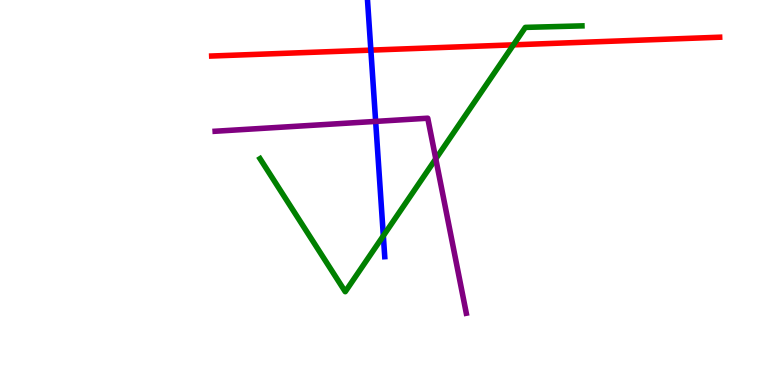[{'lines': ['blue', 'red'], 'intersections': [{'x': 4.79, 'y': 8.7}]}, {'lines': ['green', 'red'], 'intersections': [{'x': 6.63, 'y': 8.84}]}, {'lines': ['purple', 'red'], 'intersections': []}, {'lines': ['blue', 'green'], 'intersections': [{'x': 4.95, 'y': 3.88}]}, {'lines': ['blue', 'purple'], 'intersections': [{'x': 4.85, 'y': 6.85}]}, {'lines': ['green', 'purple'], 'intersections': [{'x': 5.62, 'y': 5.87}]}]